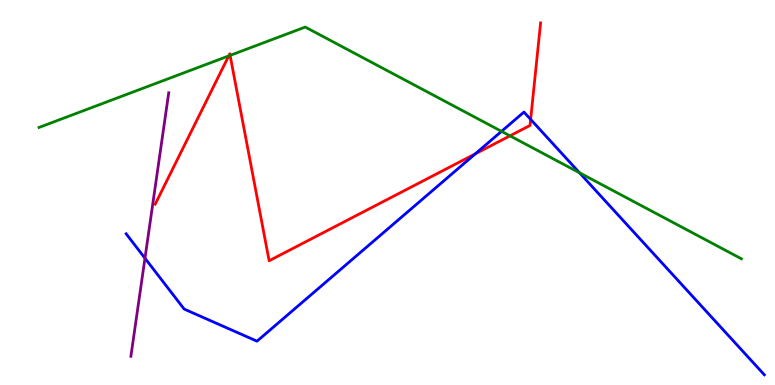[{'lines': ['blue', 'red'], 'intersections': [{'x': 6.13, 'y': 6.0}, {'x': 6.85, 'y': 6.9}]}, {'lines': ['green', 'red'], 'intersections': [{'x': 2.95, 'y': 8.55}, {'x': 2.97, 'y': 8.56}, {'x': 6.58, 'y': 6.47}]}, {'lines': ['purple', 'red'], 'intersections': []}, {'lines': ['blue', 'green'], 'intersections': [{'x': 6.47, 'y': 6.59}, {'x': 7.48, 'y': 5.51}]}, {'lines': ['blue', 'purple'], 'intersections': [{'x': 1.87, 'y': 3.29}]}, {'lines': ['green', 'purple'], 'intersections': []}]